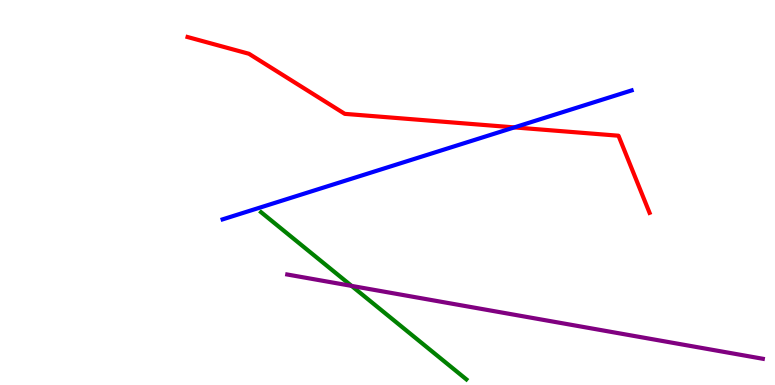[{'lines': ['blue', 'red'], 'intersections': [{'x': 6.64, 'y': 6.69}]}, {'lines': ['green', 'red'], 'intersections': []}, {'lines': ['purple', 'red'], 'intersections': []}, {'lines': ['blue', 'green'], 'intersections': []}, {'lines': ['blue', 'purple'], 'intersections': []}, {'lines': ['green', 'purple'], 'intersections': [{'x': 4.54, 'y': 2.57}]}]